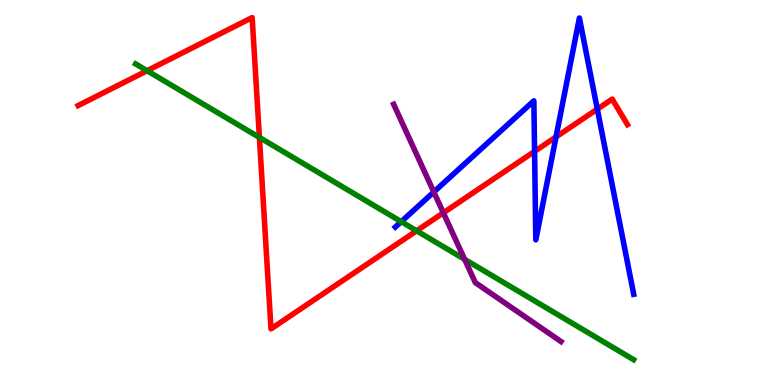[{'lines': ['blue', 'red'], 'intersections': [{'x': 6.9, 'y': 6.07}, {'x': 7.17, 'y': 6.44}, {'x': 7.71, 'y': 7.17}]}, {'lines': ['green', 'red'], 'intersections': [{'x': 1.9, 'y': 8.16}, {'x': 3.35, 'y': 6.43}, {'x': 5.38, 'y': 4.0}]}, {'lines': ['purple', 'red'], 'intersections': [{'x': 5.72, 'y': 4.47}]}, {'lines': ['blue', 'green'], 'intersections': [{'x': 5.18, 'y': 4.24}]}, {'lines': ['blue', 'purple'], 'intersections': [{'x': 5.6, 'y': 5.01}]}, {'lines': ['green', 'purple'], 'intersections': [{'x': 6.0, 'y': 3.26}]}]